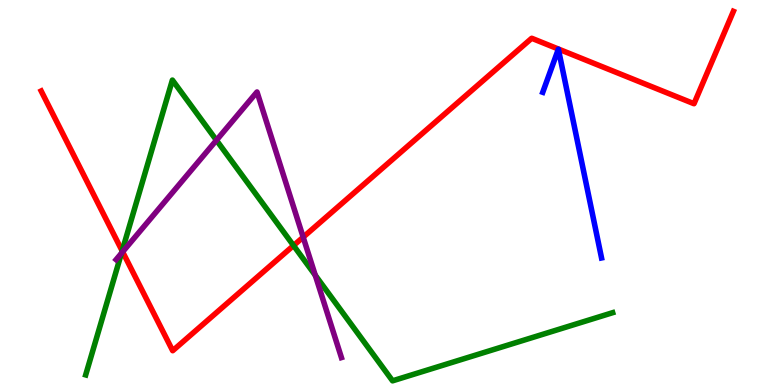[{'lines': ['blue', 'red'], 'intersections': []}, {'lines': ['green', 'red'], 'intersections': [{'x': 1.58, 'y': 3.48}, {'x': 3.79, 'y': 3.62}]}, {'lines': ['purple', 'red'], 'intersections': [{'x': 1.58, 'y': 3.46}, {'x': 3.91, 'y': 3.84}]}, {'lines': ['blue', 'green'], 'intersections': []}, {'lines': ['blue', 'purple'], 'intersections': []}, {'lines': ['green', 'purple'], 'intersections': [{'x': 1.57, 'y': 3.42}, {'x': 2.79, 'y': 6.36}, {'x': 4.07, 'y': 2.85}]}]